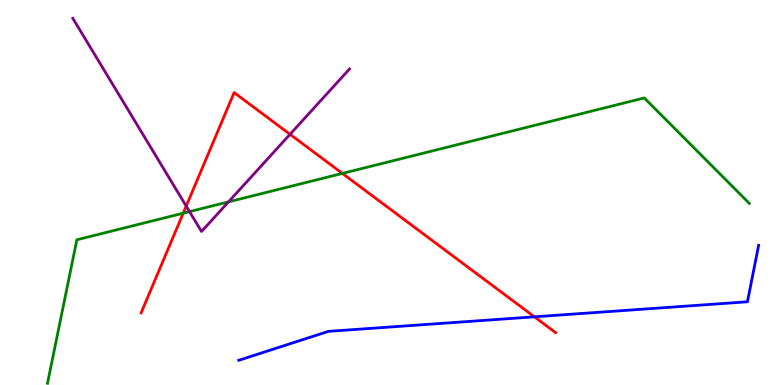[{'lines': ['blue', 'red'], 'intersections': [{'x': 6.9, 'y': 1.77}]}, {'lines': ['green', 'red'], 'intersections': [{'x': 2.36, 'y': 4.46}, {'x': 4.42, 'y': 5.5}]}, {'lines': ['purple', 'red'], 'intersections': [{'x': 2.4, 'y': 4.65}, {'x': 3.74, 'y': 6.51}]}, {'lines': ['blue', 'green'], 'intersections': []}, {'lines': ['blue', 'purple'], 'intersections': []}, {'lines': ['green', 'purple'], 'intersections': [{'x': 2.45, 'y': 4.5}, {'x': 2.95, 'y': 4.76}]}]